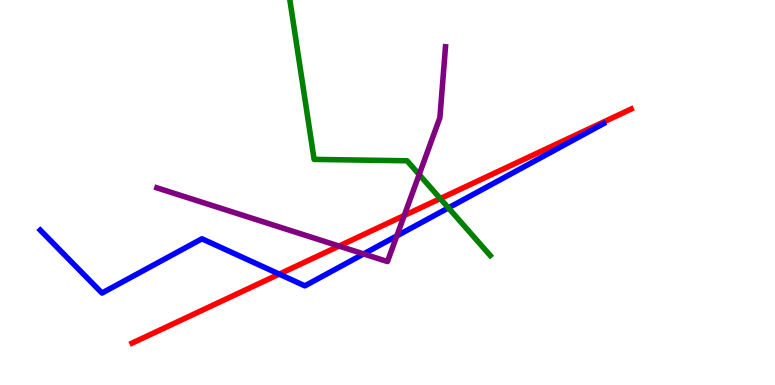[{'lines': ['blue', 'red'], 'intersections': [{'x': 3.6, 'y': 2.88}]}, {'lines': ['green', 'red'], 'intersections': [{'x': 5.68, 'y': 4.84}]}, {'lines': ['purple', 'red'], 'intersections': [{'x': 4.37, 'y': 3.61}, {'x': 5.22, 'y': 4.4}]}, {'lines': ['blue', 'green'], 'intersections': [{'x': 5.79, 'y': 4.6}]}, {'lines': ['blue', 'purple'], 'intersections': [{'x': 4.69, 'y': 3.4}, {'x': 5.12, 'y': 3.87}]}, {'lines': ['green', 'purple'], 'intersections': [{'x': 5.41, 'y': 5.47}]}]